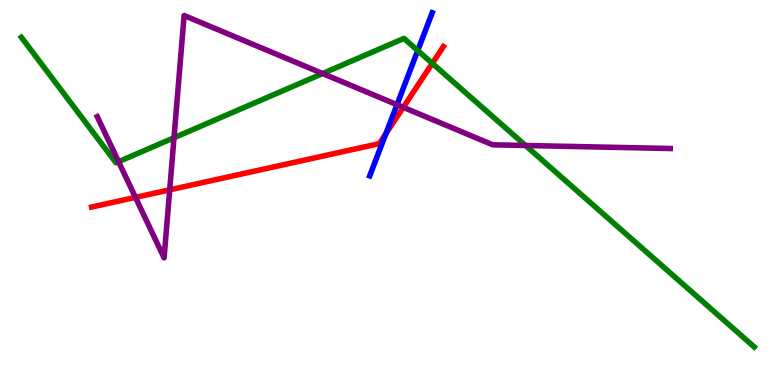[{'lines': ['blue', 'red'], 'intersections': [{'x': 4.98, 'y': 6.53}]}, {'lines': ['green', 'red'], 'intersections': [{'x': 5.58, 'y': 8.35}]}, {'lines': ['purple', 'red'], 'intersections': [{'x': 1.75, 'y': 4.87}, {'x': 2.19, 'y': 5.07}, {'x': 5.2, 'y': 7.21}]}, {'lines': ['blue', 'green'], 'intersections': [{'x': 5.39, 'y': 8.69}]}, {'lines': ['blue', 'purple'], 'intersections': [{'x': 5.12, 'y': 7.28}]}, {'lines': ['green', 'purple'], 'intersections': [{'x': 1.53, 'y': 5.8}, {'x': 2.25, 'y': 6.42}, {'x': 4.16, 'y': 8.09}, {'x': 6.78, 'y': 6.22}]}]